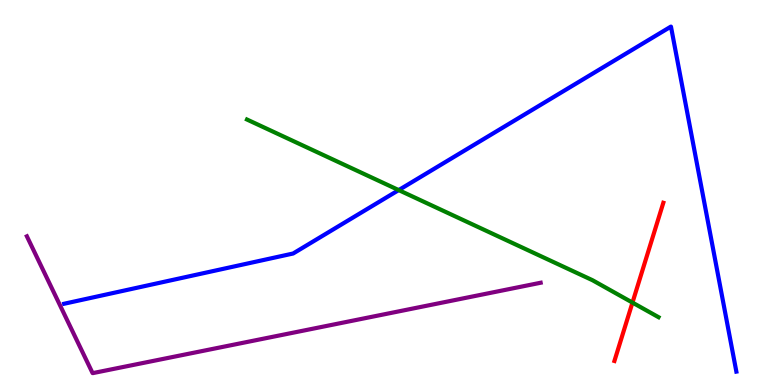[{'lines': ['blue', 'red'], 'intersections': []}, {'lines': ['green', 'red'], 'intersections': [{'x': 8.16, 'y': 2.14}]}, {'lines': ['purple', 'red'], 'intersections': []}, {'lines': ['blue', 'green'], 'intersections': [{'x': 5.14, 'y': 5.06}]}, {'lines': ['blue', 'purple'], 'intersections': []}, {'lines': ['green', 'purple'], 'intersections': []}]